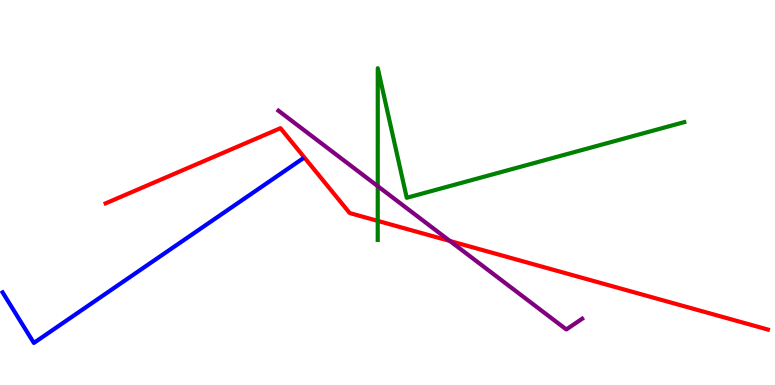[{'lines': ['blue', 'red'], 'intersections': []}, {'lines': ['green', 'red'], 'intersections': [{'x': 4.87, 'y': 4.26}]}, {'lines': ['purple', 'red'], 'intersections': [{'x': 5.8, 'y': 3.74}]}, {'lines': ['blue', 'green'], 'intersections': []}, {'lines': ['blue', 'purple'], 'intersections': []}, {'lines': ['green', 'purple'], 'intersections': [{'x': 4.87, 'y': 5.16}]}]